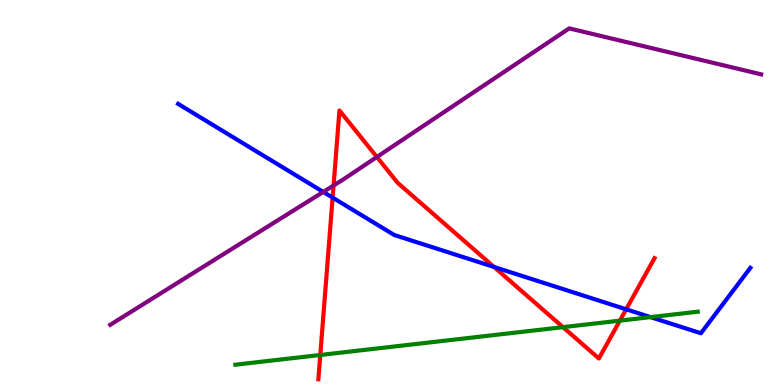[{'lines': ['blue', 'red'], 'intersections': [{'x': 4.29, 'y': 4.87}, {'x': 6.37, 'y': 3.07}, {'x': 8.08, 'y': 1.97}]}, {'lines': ['green', 'red'], 'intersections': [{'x': 4.13, 'y': 0.78}, {'x': 7.26, 'y': 1.5}, {'x': 8.0, 'y': 1.67}]}, {'lines': ['purple', 'red'], 'intersections': [{'x': 4.3, 'y': 5.18}, {'x': 4.86, 'y': 5.92}]}, {'lines': ['blue', 'green'], 'intersections': [{'x': 8.39, 'y': 1.76}]}, {'lines': ['blue', 'purple'], 'intersections': [{'x': 4.17, 'y': 5.01}]}, {'lines': ['green', 'purple'], 'intersections': []}]